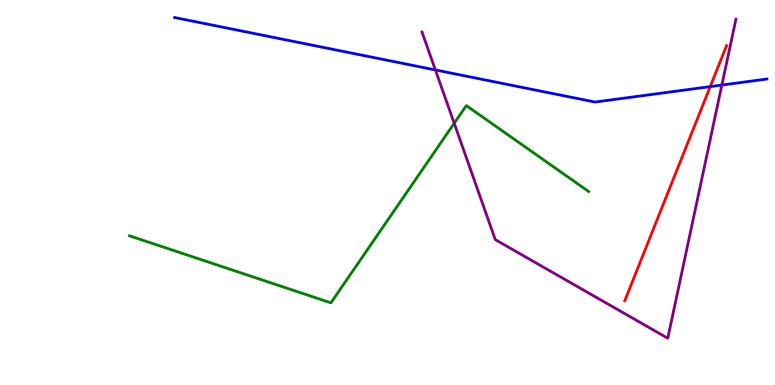[{'lines': ['blue', 'red'], 'intersections': [{'x': 9.16, 'y': 7.75}]}, {'lines': ['green', 'red'], 'intersections': []}, {'lines': ['purple', 'red'], 'intersections': []}, {'lines': ['blue', 'green'], 'intersections': []}, {'lines': ['blue', 'purple'], 'intersections': [{'x': 5.62, 'y': 8.18}, {'x': 9.31, 'y': 7.79}]}, {'lines': ['green', 'purple'], 'intersections': [{'x': 5.86, 'y': 6.8}]}]